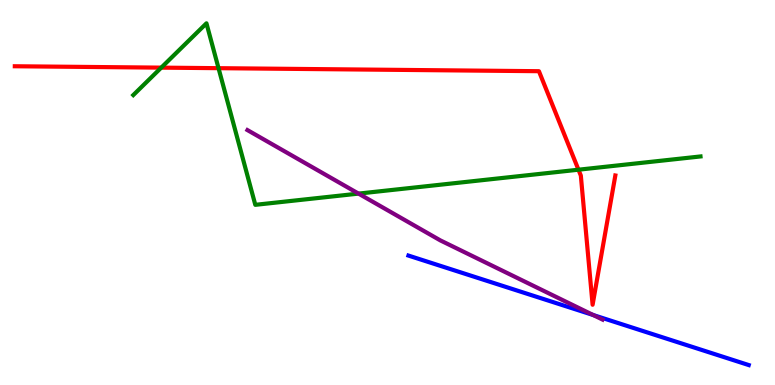[{'lines': ['blue', 'red'], 'intersections': []}, {'lines': ['green', 'red'], 'intersections': [{'x': 2.08, 'y': 8.24}, {'x': 2.82, 'y': 8.23}, {'x': 7.46, 'y': 5.59}]}, {'lines': ['purple', 'red'], 'intersections': []}, {'lines': ['blue', 'green'], 'intersections': []}, {'lines': ['blue', 'purple'], 'intersections': [{'x': 7.65, 'y': 1.82}]}, {'lines': ['green', 'purple'], 'intersections': [{'x': 4.63, 'y': 4.97}]}]